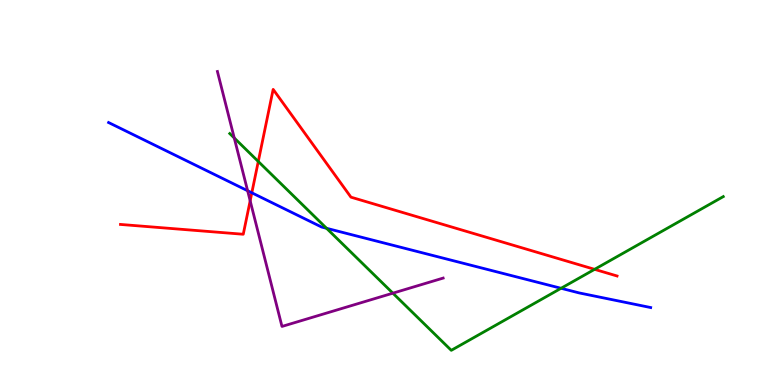[{'lines': ['blue', 'red'], 'intersections': [{'x': 3.25, 'y': 4.99}]}, {'lines': ['green', 'red'], 'intersections': [{'x': 3.33, 'y': 5.81}, {'x': 7.67, 'y': 3.0}]}, {'lines': ['purple', 'red'], 'intersections': [{'x': 3.23, 'y': 4.78}]}, {'lines': ['blue', 'green'], 'intersections': [{'x': 4.21, 'y': 4.07}, {'x': 7.24, 'y': 2.51}]}, {'lines': ['blue', 'purple'], 'intersections': [{'x': 3.2, 'y': 5.05}]}, {'lines': ['green', 'purple'], 'intersections': [{'x': 3.02, 'y': 6.42}, {'x': 5.07, 'y': 2.39}]}]